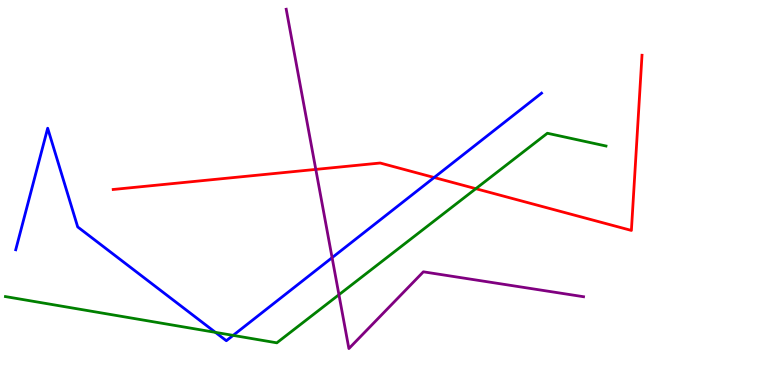[{'lines': ['blue', 'red'], 'intersections': [{'x': 5.6, 'y': 5.39}]}, {'lines': ['green', 'red'], 'intersections': [{'x': 6.14, 'y': 5.1}]}, {'lines': ['purple', 'red'], 'intersections': [{'x': 4.07, 'y': 5.6}]}, {'lines': ['blue', 'green'], 'intersections': [{'x': 2.78, 'y': 1.37}, {'x': 3.01, 'y': 1.29}]}, {'lines': ['blue', 'purple'], 'intersections': [{'x': 4.29, 'y': 3.31}]}, {'lines': ['green', 'purple'], 'intersections': [{'x': 4.37, 'y': 2.35}]}]